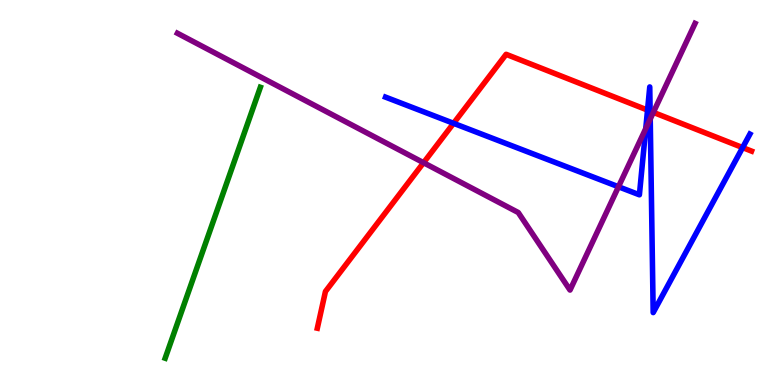[{'lines': ['blue', 'red'], 'intersections': [{'x': 5.85, 'y': 6.8}, {'x': 8.36, 'y': 7.14}, {'x': 8.39, 'y': 7.11}, {'x': 9.58, 'y': 6.17}]}, {'lines': ['green', 'red'], 'intersections': []}, {'lines': ['purple', 'red'], 'intersections': [{'x': 5.47, 'y': 5.77}, {'x': 8.43, 'y': 7.08}]}, {'lines': ['blue', 'green'], 'intersections': []}, {'lines': ['blue', 'purple'], 'intersections': [{'x': 7.98, 'y': 5.15}, {'x': 8.33, 'y': 6.66}, {'x': 8.39, 'y': 6.91}]}, {'lines': ['green', 'purple'], 'intersections': []}]